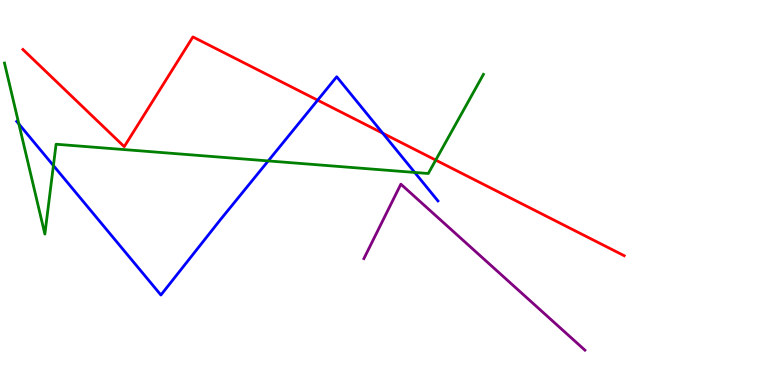[{'lines': ['blue', 'red'], 'intersections': [{'x': 4.1, 'y': 7.4}, {'x': 4.94, 'y': 6.54}]}, {'lines': ['green', 'red'], 'intersections': [{'x': 5.62, 'y': 5.84}]}, {'lines': ['purple', 'red'], 'intersections': []}, {'lines': ['blue', 'green'], 'intersections': [{'x': 0.243, 'y': 6.78}, {'x': 0.689, 'y': 5.7}, {'x': 3.46, 'y': 5.82}, {'x': 5.35, 'y': 5.52}]}, {'lines': ['blue', 'purple'], 'intersections': []}, {'lines': ['green', 'purple'], 'intersections': []}]